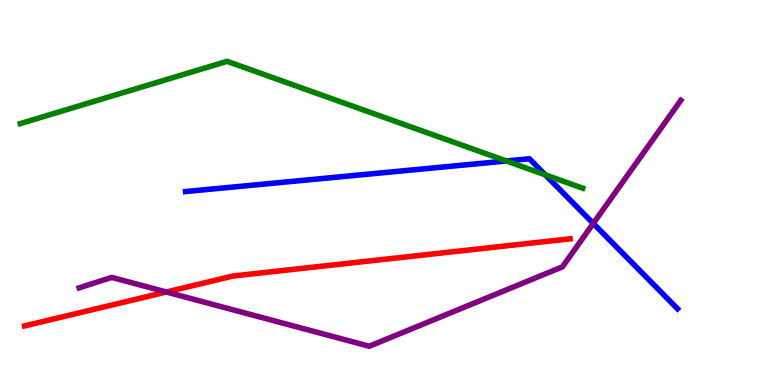[{'lines': ['blue', 'red'], 'intersections': []}, {'lines': ['green', 'red'], 'intersections': []}, {'lines': ['purple', 'red'], 'intersections': [{'x': 2.15, 'y': 2.42}]}, {'lines': ['blue', 'green'], 'intersections': [{'x': 6.53, 'y': 5.82}, {'x': 7.04, 'y': 5.46}]}, {'lines': ['blue', 'purple'], 'intersections': [{'x': 7.66, 'y': 4.2}]}, {'lines': ['green', 'purple'], 'intersections': []}]